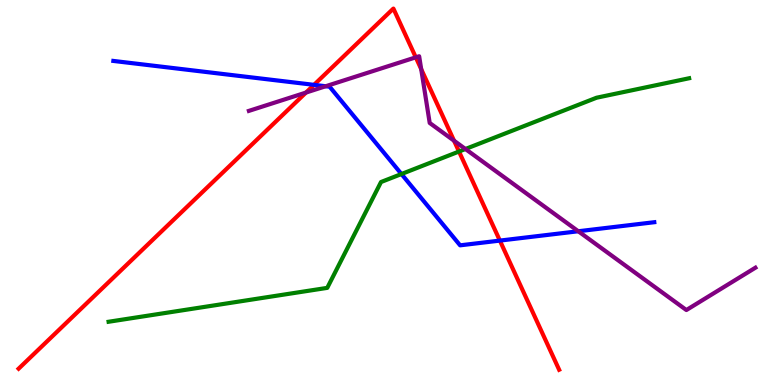[{'lines': ['blue', 'red'], 'intersections': [{'x': 4.05, 'y': 7.8}, {'x': 6.45, 'y': 3.75}]}, {'lines': ['green', 'red'], 'intersections': [{'x': 5.92, 'y': 6.06}]}, {'lines': ['purple', 'red'], 'intersections': [{'x': 3.95, 'y': 7.6}, {'x': 5.36, 'y': 8.51}, {'x': 5.43, 'y': 8.2}, {'x': 5.86, 'y': 6.35}]}, {'lines': ['blue', 'green'], 'intersections': [{'x': 5.18, 'y': 5.48}]}, {'lines': ['blue', 'purple'], 'intersections': [{'x': 4.2, 'y': 7.76}, {'x': 7.46, 'y': 3.99}]}, {'lines': ['green', 'purple'], 'intersections': [{'x': 6.01, 'y': 6.13}]}]